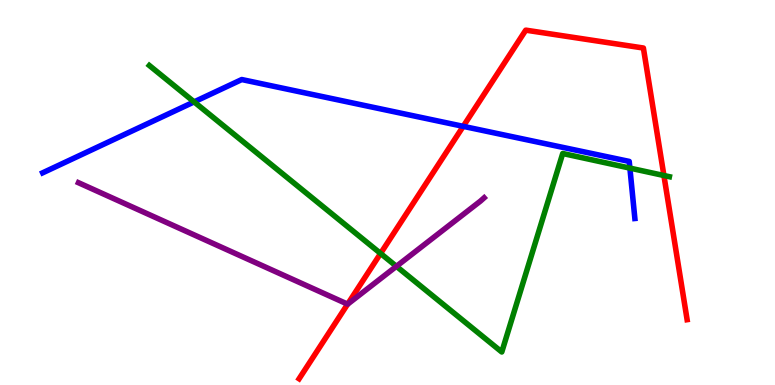[{'lines': ['blue', 'red'], 'intersections': [{'x': 5.98, 'y': 6.72}]}, {'lines': ['green', 'red'], 'intersections': [{'x': 4.91, 'y': 3.42}, {'x': 8.57, 'y': 5.44}]}, {'lines': ['purple', 'red'], 'intersections': [{'x': 4.49, 'y': 2.1}]}, {'lines': ['blue', 'green'], 'intersections': [{'x': 2.5, 'y': 7.35}, {'x': 8.13, 'y': 5.63}]}, {'lines': ['blue', 'purple'], 'intersections': []}, {'lines': ['green', 'purple'], 'intersections': [{'x': 5.11, 'y': 3.08}]}]